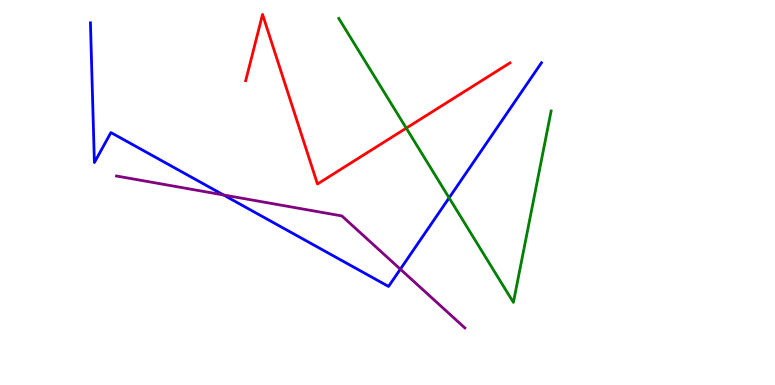[{'lines': ['blue', 'red'], 'intersections': []}, {'lines': ['green', 'red'], 'intersections': [{'x': 5.24, 'y': 6.67}]}, {'lines': ['purple', 'red'], 'intersections': []}, {'lines': ['blue', 'green'], 'intersections': [{'x': 5.8, 'y': 4.86}]}, {'lines': ['blue', 'purple'], 'intersections': [{'x': 2.88, 'y': 4.94}, {'x': 5.17, 'y': 3.01}]}, {'lines': ['green', 'purple'], 'intersections': []}]